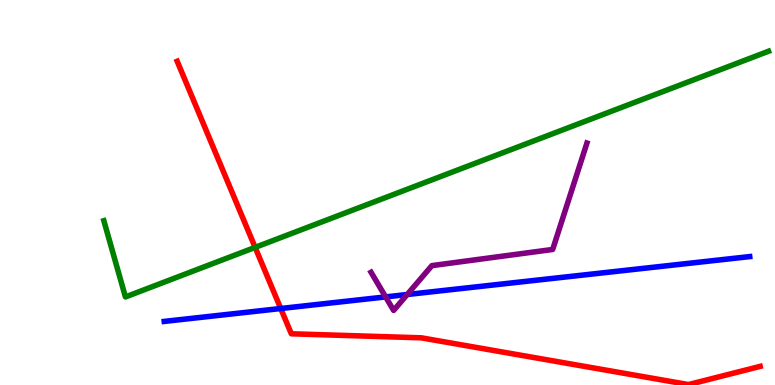[{'lines': ['blue', 'red'], 'intersections': [{'x': 3.62, 'y': 1.99}]}, {'lines': ['green', 'red'], 'intersections': [{'x': 3.29, 'y': 3.57}]}, {'lines': ['purple', 'red'], 'intersections': []}, {'lines': ['blue', 'green'], 'intersections': []}, {'lines': ['blue', 'purple'], 'intersections': [{'x': 4.98, 'y': 2.29}, {'x': 5.25, 'y': 2.35}]}, {'lines': ['green', 'purple'], 'intersections': []}]